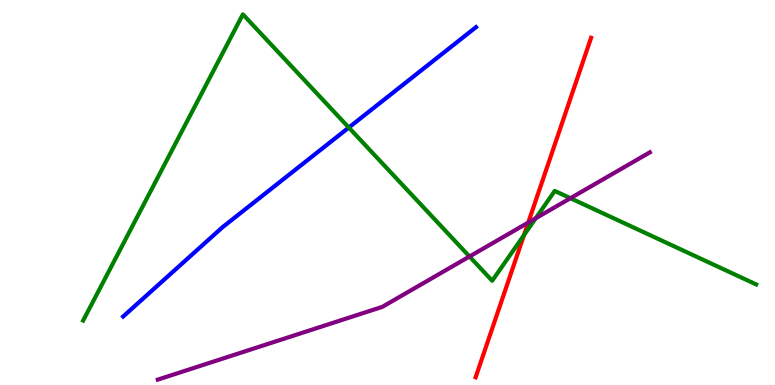[{'lines': ['blue', 'red'], 'intersections': []}, {'lines': ['green', 'red'], 'intersections': [{'x': 6.76, 'y': 3.89}]}, {'lines': ['purple', 'red'], 'intersections': [{'x': 6.82, 'y': 4.22}]}, {'lines': ['blue', 'green'], 'intersections': [{'x': 4.5, 'y': 6.69}]}, {'lines': ['blue', 'purple'], 'intersections': []}, {'lines': ['green', 'purple'], 'intersections': [{'x': 6.06, 'y': 3.34}, {'x': 6.91, 'y': 4.33}, {'x': 7.36, 'y': 4.85}]}]